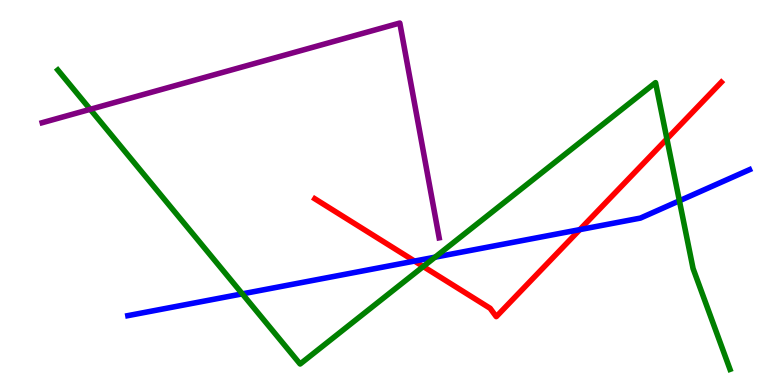[{'lines': ['blue', 'red'], 'intersections': [{'x': 5.35, 'y': 3.22}, {'x': 7.48, 'y': 4.04}]}, {'lines': ['green', 'red'], 'intersections': [{'x': 5.46, 'y': 3.08}, {'x': 8.61, 'y': 6.39}]}, {'lines': ['purple', 'red'], 'intersections': []}, {'lines': ['blue', 'green'], 'intersections': [{'x': 3.13, 'y': 2.37}, {'x': 5.61, 'y': 3.32}, {'x': 8.77, 'y': 4.78}]}, {'lines': ['blue', 'purple'], 'intersections': []}, {'lines': ['green', 'purple'], 'intersections': [{'x': 1.16, 'y': 7.16}]}]